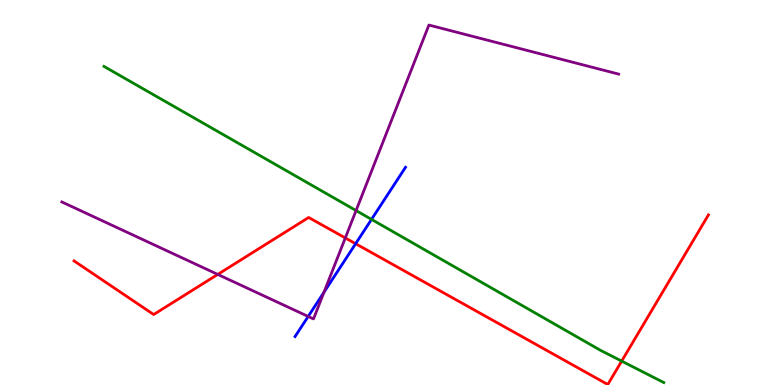[{'lines': ['blue', 'red'], 'intersections': [{'x': 4.59, 'y': 3.67}]}, {'lines': ['green', 'red'], 'intersections': [{'x': 8.02, 'y': 0.621}]}, {'lines': ['purple', 'red'], 'intersections': [{'x': 2.81, 'y': 2.87}, {'x': 4.46, 'y': 3.82}]}, {'lines': ['blue', 'green'], 'intersections': [{'x': 4.79, 'y': 4.3}]}, {'lines': ['blue', 'purple'], 'intersections': [{'x': 3.98, 'y': 1.78}, {'x': 4.18, 'y': 2.41}]}, {'lines': ['green', 'purple'], 'intersections': [{'x': 4.59, 'y': 4.53}]}]